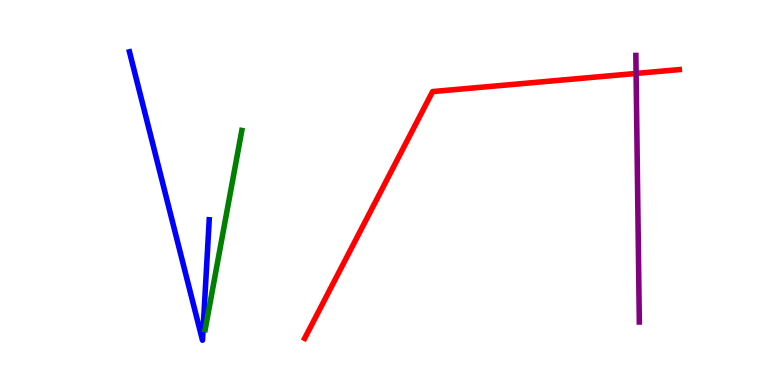[{'lines': ['blue', 'red'], 'intersections': []}, {'lines': ['green', 'red'], 'intersections': []}, {'lines': ['purple', 'red'], 'intersections': [{'x': 8.21, 'y': 8.09}]}, {'lines': ['blue', 'green'], 'intersections': []}, {'lines': ['blue', 'purple'], 'intersections': []}, {'lines': ['green', 'purple'], 'intersections': []}]